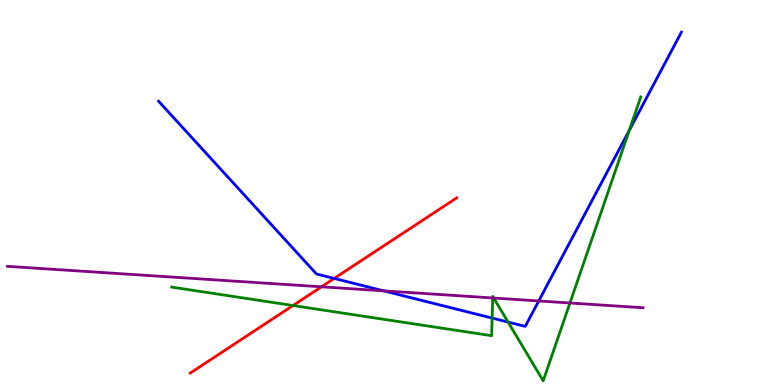[{'lines': ['blue', 'red'], 'intersections': [{'x': 4.31, 'y': 2.77}]}, {'lines': ['green', 'red'], 'intersections': [{'x': 3.78, 'y': 2.06}]}, {'lines': ['purple', 'red'], 'intersections': [{'x': 4.15, 'y': 2.55}]}, {'lines': ['blue', 'green'], 'intersections': [{'x': 6.35, 'y': 1.74}, {'x': 6.56, 'y': 1.63}, {'x': 8.12, 'y': 6.61}]}, {'lines': ['blue', 'purple'], 'intersections': [{'x': 4.95, 'y': 2.45}, {'x': 6.95, 'y': 2.18}]}, {'lines': ['green', 'purple'], 'intersections': [{'x': 6.36, 'y': 2.26}, {'x': 6.37, 'y': 2.26}, {'x': 7.35, 'y': 2.13}]}]